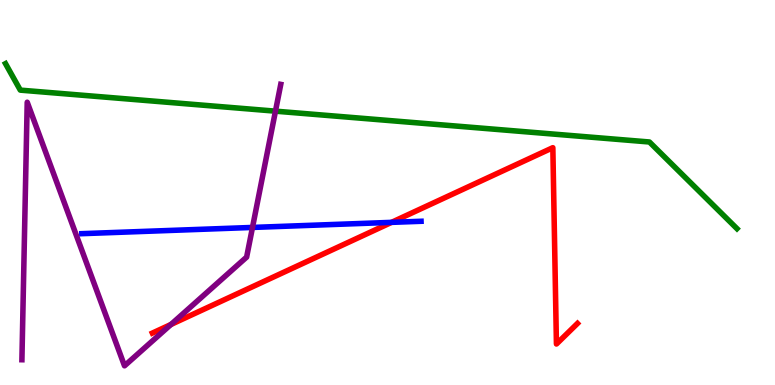[{'lines': ['blue', 'red'], 'intersections': [{'x': 5.05, 'y': 4.22}]}, {'lines': ['green', 'red'], 'intersections': []}, {'lines': ['purple', 'red'], 'intersections': [{'x': 2.21, 'y': 1.57}]}, {'lines': ['blue', 'green'], 'intersections': []}, {'lines': ['blue', 'purple'], 'intersections': [{'x': 3.26, 'y': 4.09}]}, {'lines': ['green', 'purple'], 'intersections': [{'x': 3.55, 'y': 7.11}]}]